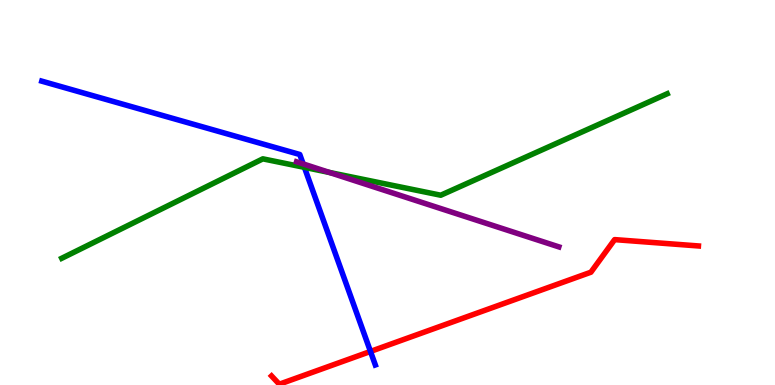[{'lines': ['blue', 'red'], 'intersections': [{'x': 4.78, 'y': 0.872}]}, {'lines': ['green', 'red'], 'intersections': []}, {'lines': ['purple', 'red'], 'intersections': []}, {'lines': ['blue', 'green'], 'intersections': [{'x': 3.93, 'y': 5.65}]}, {'lines': ['blue', 'purple'], 'intersections': [{'x': 3.91, 'y': 5.74}]}, {'lines': ['green', 'purple'], 'intersections': [{'x': 4.25, 'y': 5.52}]}]